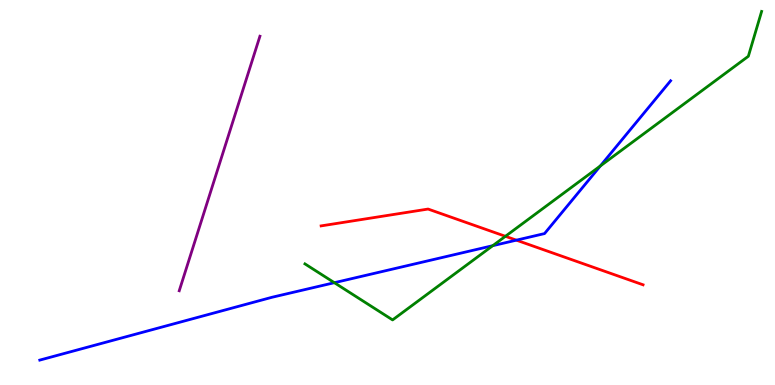[{'lines': ['blue', 'red'], 'intersections': [{'x': 6.66, 'y': 3.76}]}, {'lines': ['green', 'red'], 'intersections': [{'x': 6.52, 'y': 3.86}]}, {'lines': ['purple', 'red'], 'intersections': []}, {'lines': ['blue', 'green'], 'intersections': [{'x': 4.31, 'y': 2.66}, {'x': 6.36, 'y': 3.62}, {'x': 7.75, 'y': 5.69}]}, {'lines': ['blue', 'purple'], 'intersections': []}, {'lines': ['green', 'purple'], 'intersections': []}]